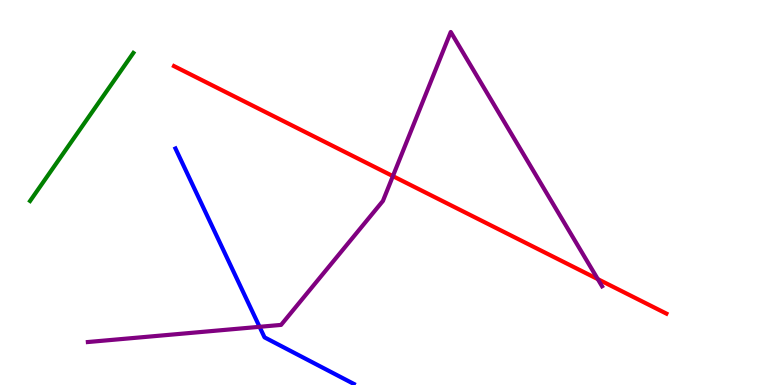[{'lines': ['blue', 'red'], 'intersections': []}, {'lines': ['green', 'red'], 'intersections': []}, {'lines': ['purple', 'red'], 'intersections': [{'x': 5.07, 'y': 5.43}, {'x': 7.71, 'y': 2.75}]}, {'lines': ['blue', 'green'], 'intersections': []}, {'lines': ['blue', 'purple'], 'intersections': [{'x': 3.35, 'y': 1.51}]}, {'lines': ['green', 'purple'], 'intersections': []}]